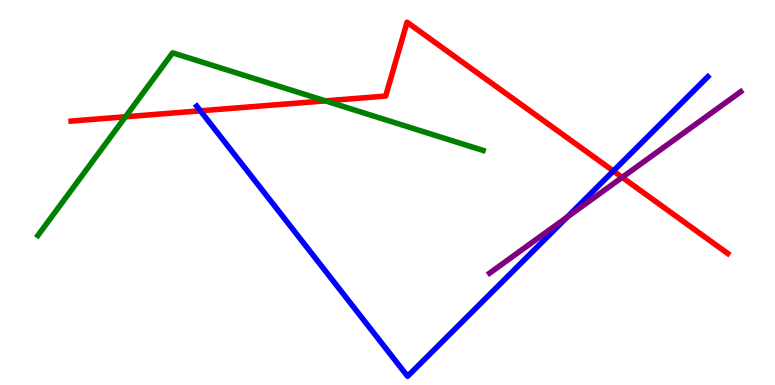[{'lines': ['blue', 'red'], 'intersections': [{'x': 2.59, 'y': 7.12}, {'x': 7.91, 'y': 5.56}]}, {'lines': ['green', 'red'], 'intersections': [{'x': 1.62, 'y': 6.97}, {'x': 4.2, 'y': 7.38}]}, {'lines': ['purple', 'red'], 'intersections': [{'x': 8.03, 'y': 5.39}]}, {'lines': ['blue', 'green'], 'intersections': []}, {'lines': ['blue', 'purple'], 'intersections': [{'x': 7.32, 'y': 4.36}]}, {'lines': ['green', 'purple'], 'intersections': []}]